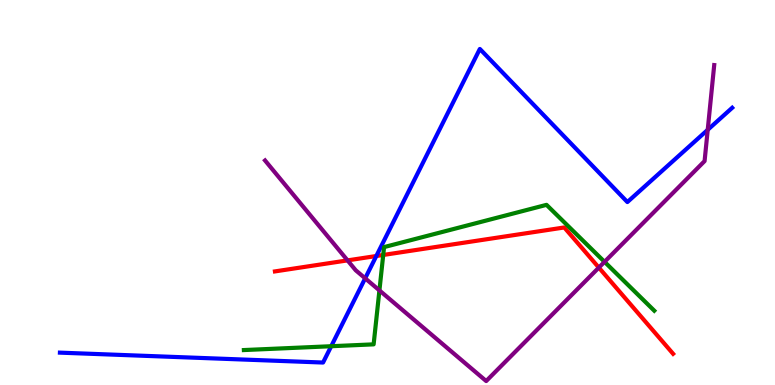[{'lines': ['blue', 'red'], 'intersections': [{'x': 4.86, 'y': 3.35}]}, {'lines': ['green', 'red'], 'intersections': [{'x': 4.94, 'y': 3.38}]}, {'lines': ['purple', 'red'], 'intersections': [{'x': 4.48, 'y': 3.24}, {'x': 7.73, 'y': 3.05}]}, {'lines': ['blue', 'green'], 'intersections': [{'x': 4.27, 'y': 1.01}]}, {'lines': ['blue', 'purple'], 'intersections': [{'x': 4.71, 'y': 2.77}, {'x': 9.13, 'y': 6.63}]}, {'lines': ['green', 'purple'], 'intersections': [{'x': 4.9, 'y': 2.46}, {'x': 7.8, 'y': 3.2}]}]